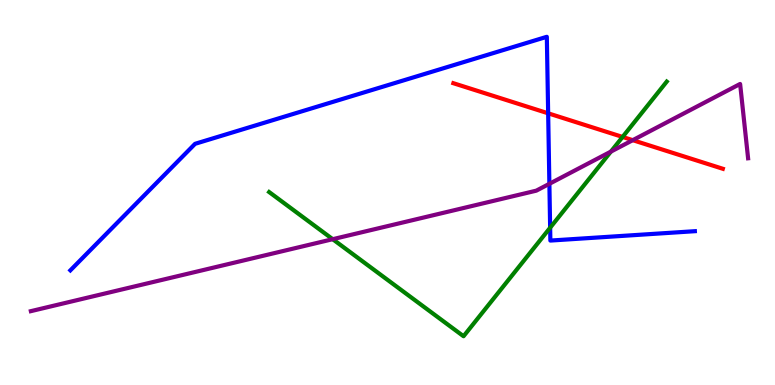[{'lines': ['blue', 'red'], 'intersections': [{'x': 7.07, 'y': 7.06}]}, {'lines': ['green', 'red'], 'intersections': [{'x': 8.03, 'y': 6.44}]}, {'lines': ['purple', 'red'], 'intersections': [{'x': 8.16, 'y': 6.36}]}, {'lines': ['blue', 'green'], 'intersections': [{'x': 7.1, 'y': 4.09}]}, {'lines': ['blue', 'purple'], 'intersections': [{'x': 7.09, 'y': 5.23}]}, {'lines': ['green', 'purple'], 'intersections': [{'x': 4.29, 'y': 3.79}, {'x': 7.88, 'y': 6.06}]}]